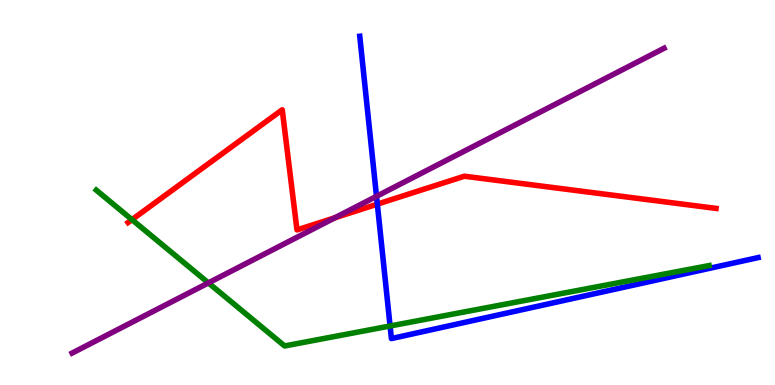[{'lines': ['blue', 'red'], 'intersections': [{'x': 4.87, 'y': 4.7}]}, {'lines': ['green', 'red'], 'intersections': [{'x': 1.7, 'y': 4.29}]}, {'lines': ['purple', 'red'], 'intersections': [{'x': 4.32, 'y': 4.34}]}, {'lines': ['blue', 'green'], 'intersections': [{'x': 5.03, 'y': 1.53}]}, {'lines': ['blue', 'purple'], 'intersections': [{'x': 4.86, 'y': 4.9}]}, {'lines': ['green', 'purple'], 'intersections': [{'x': 2.69, 'y': 2.65}]}]